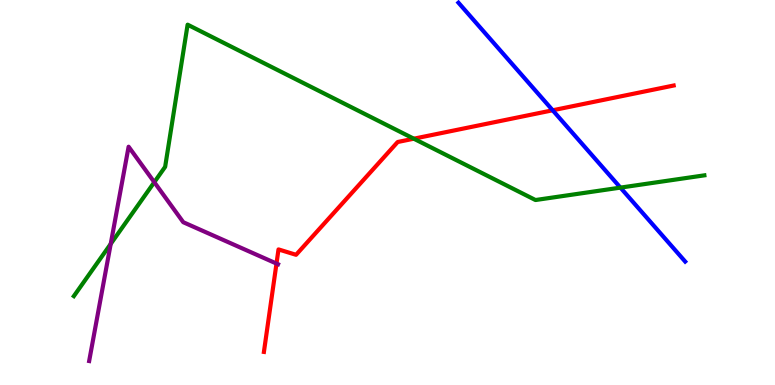[{'lines': ['blue', 'red'], 'intersections': [{'x': 7.13, 'y': 7.14}]}, {'lines': ['green', 'red'], 'intersections': [{'x': 5.34, 'y': 6.4}]}, {'lines': ['purple', 'red'], 'intersections': [{'x': 3.57, 'y': 3.15}]}, {'lines': ['blue', 'green'], 'intersections': [{'x': 8.01, 'y': 5.13}]}, {'lines': ['blue', 'purple'], 'intersections': []}, {'lines': ['green', 'purple'], 'intersections': [{'x': 1.43, 'y': 3.66}, {'x': 1.99, 'y': 5.27}]}]